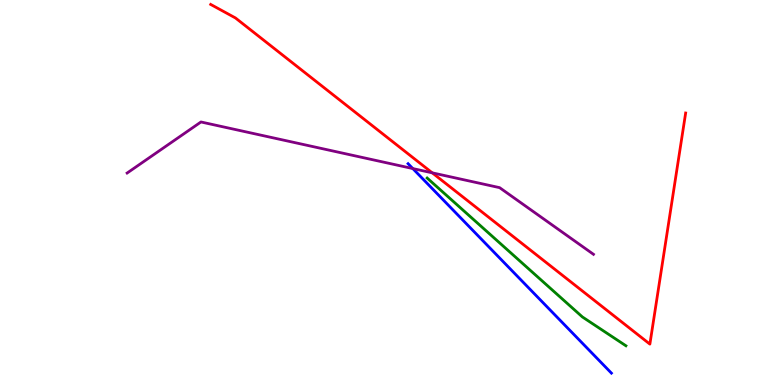[{'lines': ['blue', 'red'], 'intersections': []}, {'lines': ['green', 'red'], 'intersections': []}, {'lines': ['purple', 'red'], 'intersections': [{'x': 5.58, 'y': 5.51}]}, {'lines': ['blue', 'green'], 'intersections': []}, {'lines': ['blue', 'purple'], 'intersections': [{'x': 5.33, 'y': 5.62}]}, {'lines': ['green', 'purple'], 'intersections': []}]